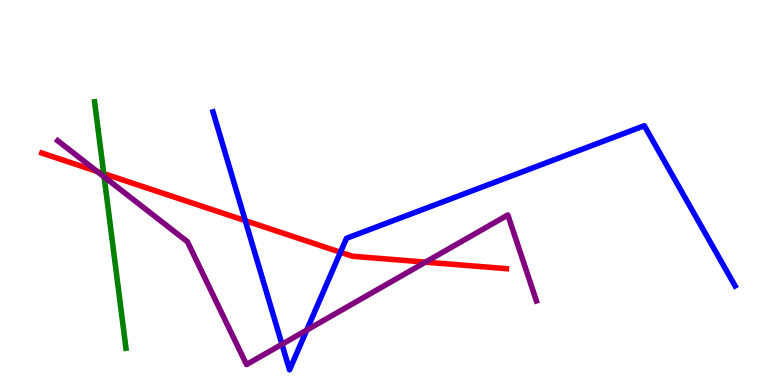[{'lines': ['blue', 'red'], 'intersections': [{'x': 3.16, 'y': 4.27}, {'x': 4.39, 'y': 3.45}]}, {'lines': ['green', 'red'], 'intersections': [{'x': 1.34, 'y': 5.49}]}, {'lines': ['purple', 'red'], 'intersections': [{'x': 1.25, 'y': 5.55}, {'x': 5.49, 'y': 3.19}]}, {'lines': ['blue', 'green'], 'intersections': []}, {'lines': ['blue', 'purple'], 'intersections': [{'x': 3.64, 'y': 1.06}, {'x': 3.96, 'y': 1.43}]}, {'lines': ['green', 'purple'], 'intersections': [{'x': 1.34, 'y': 5.41}]}]